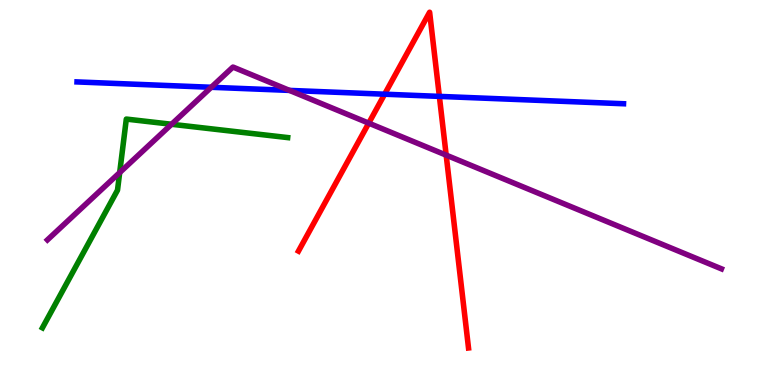[{'lines': ['blue', 'red'], 'intersections': [{'x': 4.96, 'y': 7.55}, {'x': 5.67, 'y': 7.5}]}, {'lines': ['green', 'red'], 'intersections': []}, {'lines': ['purple', 'red'], 'intersections': [{'x': 4.76, 'y': 6.8}, {'x': 5.76, 'y': 5.97}]}, {'lines': ['blue', 'green'], 'intersections': []}, {'lines': ['blue', 'purple'], 'intersections': [{'x': 2.73, 'y': 7.73}, {'x': 3.74, 'y': 7.65}]}, {'lines': ['green', 'purple'], 'intersections': [{'x': 1.54, 'y': 5.52}, {'x': 2.21, 'y': 6.77}]}]